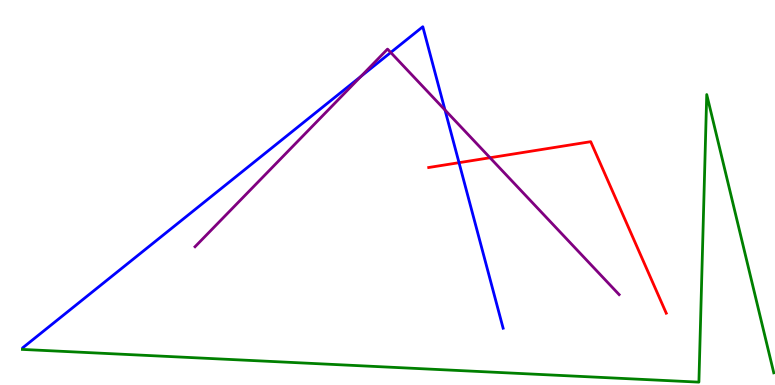[{'lines': ['blue', 'red'], 'intersections': [{'x': 5.92, 'y': 5.77}]}, {'lines': ['green', 'red'], 'intersections': []}, {'lines': ['purple', 'red'], 'intersections': [{'x': 6.32, 'y': 5.9}]}, {'lines': ['blue', 'green'], 'intersections': []}, {'lines': ['blue', 'purple'], 'intersections': [{'x': 4.66, 'y': 8.02}, {'x': 5.04, 'y': 8.64}, {'x': 5.74, 'y': 7.14}]}, {'lines': ['green', 'purple'], 'intersections': []}]